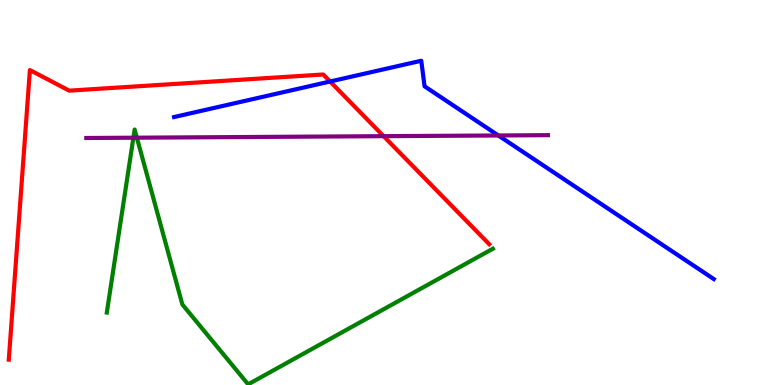[{'lines': ['blue', 'red'], 'intersections': [{'x': 4.26, 'y': 7.88}]}, {'lines': ['green', 'red'], 'intersections': []}, {'lines': ['purple', 'red'], 'intersections': [{'x': 4.95, 'y': 6.46}]}, {'lines': ['blue', 'green'], 'intersections': []}, {'lines': ['blue', 'purple'], 'intersections': [{'x': 6.43, 'y': 6.48}]}, {'lines': ['green', 'purple'], 'intersections': [{'x': 1.72, 'y': 6.42}, {'x': 1.77, 'y': 6.42}]}]